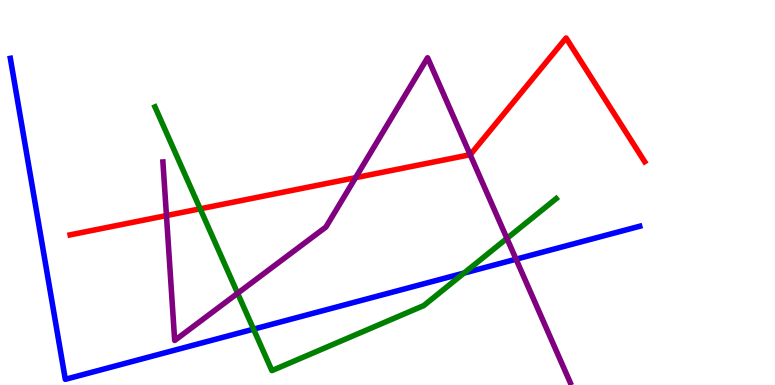[{'lines': ['blue', 'red'], 'intersections': []}, {'lines': ['green', 'red'], 'intersections': [{'x': 2.58, 'y': 4.58}]}, {'lines': ['purple', 'red'], 'intersections': [{'x': 2.15, 'y': 4.4}, {'x': 4.59, 'y': 5.39}, {'x': 6.07, 'y': 5.98}]}, {'lines': ['blue', 'green'], 'intersections': [{'x': 3.27, 'y': 1.45}, {'x': 5.99, 'y': 2.91}]}, {'lines': ['blue', 'purple'], 'intersections': [{'x': 6.66, 'y': 3.27}]}, {'lines': ['green', 'purple'], 'intersections': [{'x': 3.07, 'y': 2.38}, {'x': 6.54, 'y': 3.81}]}]